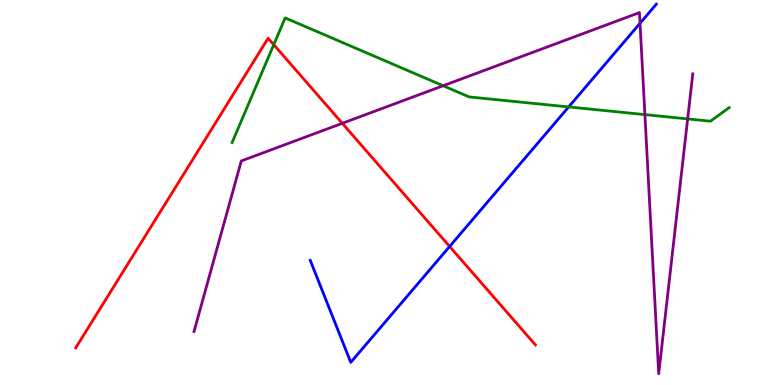[{'lines': ['blue', 'red'], 'intersections': [{'x': 5.8, 'y': 3.6}]}, {'lines': ['green', 'red'], 'intersections': [{'x': 3.53, 'y': 8.84}]}, {'lines': ['purple', 'red'], 'intersections': [{'x': 4.42, 'y': 6.8}]}, {'lines': ['blue', 'green'], 'intersections': [{'x': 7.34, 'y': 7.22}]}, {'lines': ['blue', 'purple'], 'intersections': [{'x': 8.26, 'y': 9.4}]}, {'lines': ['green', 'purple'], 'intersections': [{'x': 5.72, 'y': 7.77}, {'x': 8.32, 'y': 7.02}, {'x': 8.87, 'y': 6.91}]}]